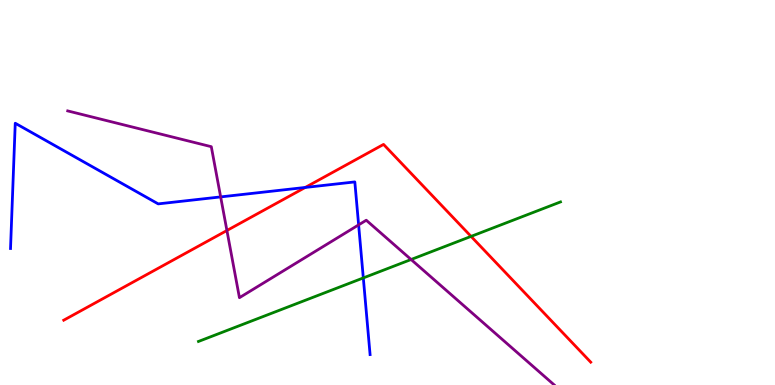[{'lines': ['blue', 'red'], 'intersections': [{'x': 3.94, 'y': 5.13}]}, {'lines': ['green', 'red'], 'intersections': [{'x': 6.08, 'y': 3.86}]}, {'lines': ['purple', 'red'], 'intersections': [{'x': 2.93, 'y': 4.01}]}, {'lines': ['blue', 'green'], 'intersections': [{'x': 4.69, 'y': 2.78}]}, {'lines': ['blue', 'purple'], 'intersections': [{'x': 2.85, 'y': 4.89}, {'x': 4.63, 'y': 4.16}]}, {'lines': ['green', 'purple'], 'intersections': [{'x': 5.3, 'y': 3.26}]}]